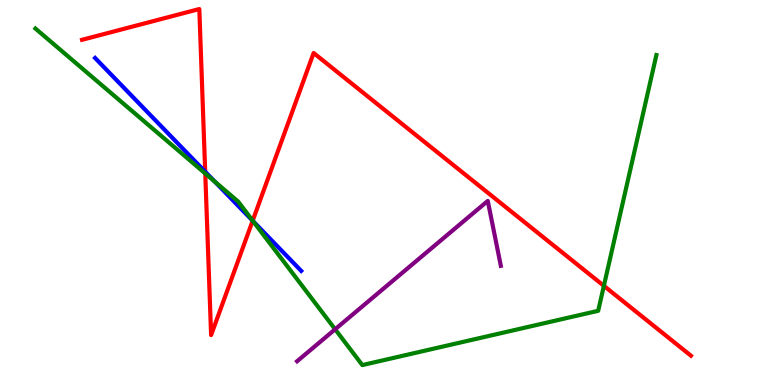[{'lines': ['blue', 'red'], 'intersections': [{'x': 2.65, 'y': 5.54}, {'x': 3.26, 'y': 4.27}]}, {'lines': ['green', 'red'], 'intersections': [{'x': 2.65, 'y': 5.49}, {'x': 3.26, 'y': 4.27}, {'x': 7.79, 'y': 2.58}]}, {'lines': ['purple', 'red'], 'intersections': []}, {'lines': ['blue', 'green'], 'intersections': [{'x': 2.77, 'y': 5.29}, {'x': 3.26, 'y': 4.26}]}, {'lines': ['blue', 'purple'], 'intersections': []}, {'lines': ['green', 'purple'], 'intersections': [{'x': 4.32, 'y': 1.45}]}]